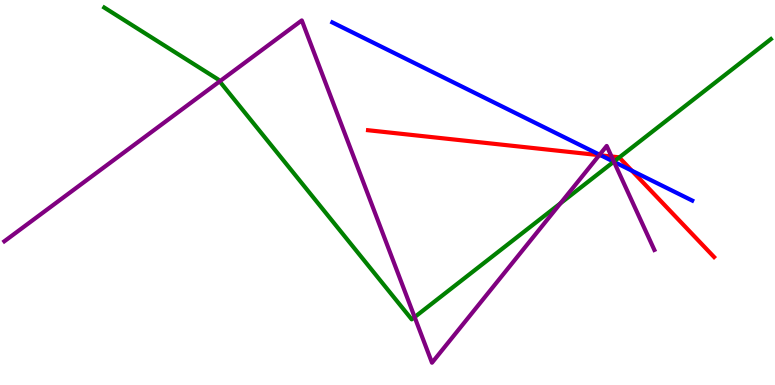[{'lines': ['blue', 'red'], 'intersections': [{'x': 7.75, 'y': 5.97}, {'x': 8.15, 'y': 5.57}]}, {'lines': ['green', 'red'], 'intersections': [{'x': 7.99, 'y': 5.91}]}, {'lines': ['purple', 'red'], 'intersections': [{'x': 7.73, 'y': 5.97}, {'x': 7.89, 'y': 5.94}]}, {'lines': ['blue', 'green'], 'intersections': [{'x': 7.92, 'y': 5.8}]}, {'lines': ['blue', 'purple'], 'intersections': [{'x': 7.74, 'y': 5.98}, {'x': 7.92, 'y': 5.8}]}, {'lines': ['green', 'purple'], 'intersections': [{'x': 2.83, 'y': 7.89}, {'x': 5.35, 'y': 1.76}, {'x': 7.23, 'y': 4.72}, {'x': 7.92, 'y': 5.8}]}]